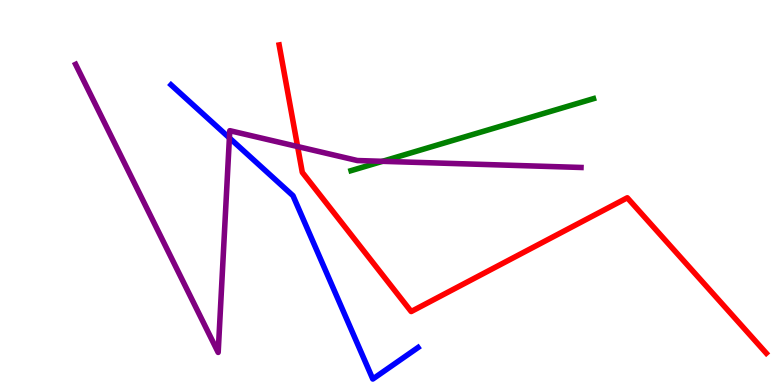[{'lines': ['blue', 'red'], 'intersections': []}, {'lines': ['green', 'red'], 'intersections': []}, {'lines': ['purple', 'red'], 'intersections': [{'x': 3.84, 'y': 6.19}]}, {'lines': ['blue', 'green'], 'intersections': []}, {'lines': ['blue', 'purple'], 'intersections': [{'x': 2.96, 'y': 6.42}]}, {'lines': ['green', 'purple'], 'intersections': [{'x': 4.94, 'y': 5.81}]}]